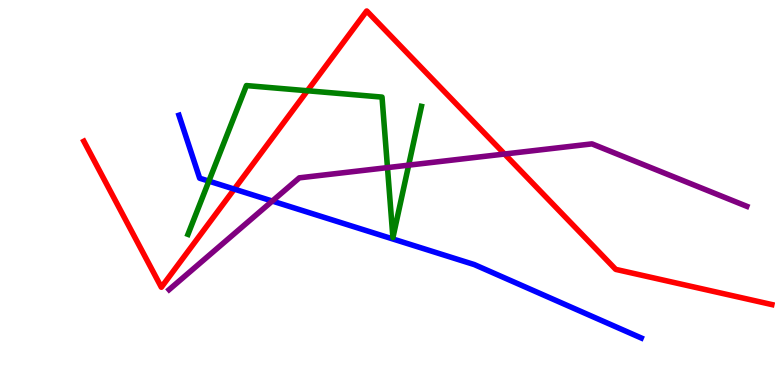[{'lines': ['blue', 'red'], 'intersections': [{'x': 3.02, 'y': 5.09}]}, {'lines': ['green', 'red'], 'intersections': [{'x': 3.97, 'y': 7.64}]}, {'lines': ['purple', 'red'], 'intersections': [{'x': 6.51, 'y': 6.0}]}, {'lines': ['blue', 'green'], 'intersections': [{'x': 2.7, 'y': 5.3}]}, {'lines': ['blue', 'purple'], 'intersections': [{'x': 3.51, 'y': 4.78}]}, {'lines': ['green', 'purple'], 'intersections': [{'x': 5.0, 'y': 5.65}, {'x': 5.27, 'y': 5.71}]}]